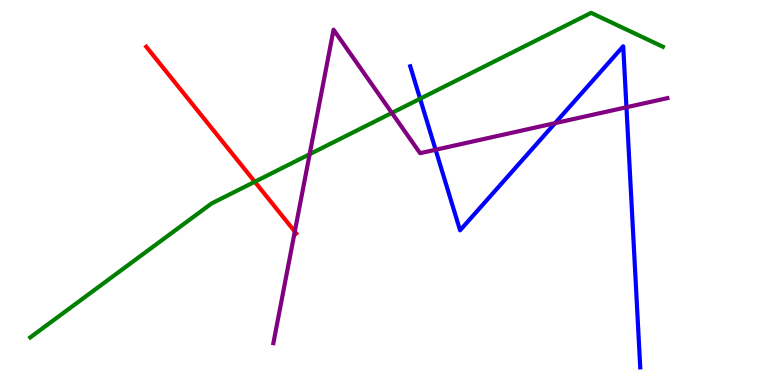[{'lines': ['blue', 'red'], 'intersections': []}, {'lines': ['green', 'red'], 'intersections': [{'x': 3.29, 'y': 5.28}]}, {'lines': ['purple', 'red'], 'intersections': [{'x': 3.8, 'y': 3.99}]}, {'lines': ['blue', 'green'], 'intersections': [{'x': 5.42, 'y': 7.44}]}, {'lines': ['blue', 'purple'], 'intersections': [{'x': 5.62, 'y': 6.11}, {'x': 7.16, 'y': 6.8}, {'x': 8.08, 'y': 7.21}]}, {'lines': ['green', 'purple'], 'intersections': [{'x': 4.0, 'y': 5.99}, {'x': 5.06, 'y': 7.07}]}]